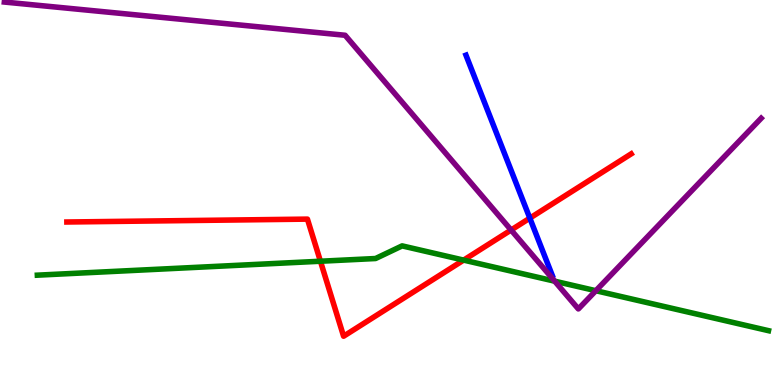[{'lines': ['blue', 'red'], 'intersections': [{'x': 6.84, 'y': 4.33}]}, {'lines': ['green', 'red'], 'intersections': [{'x': 4.13, 'y': 3.21}, {'x': 5.98, 'y': 3.24}]}, {'lines': ['purple', 'red'], 'intersections': [{'x': 6.59, 'y': 4.03}]}, {'lines': ['blue', 'green'], 'intersections': []}, {'lines': ['blue', 'purple'], 'intersections': []}, {'lines': ['green', 'purple'], 'intersections': [{'x': 7.16, 'y': 2.7}, {'x': 7.69, 'y': 2.45}]}]